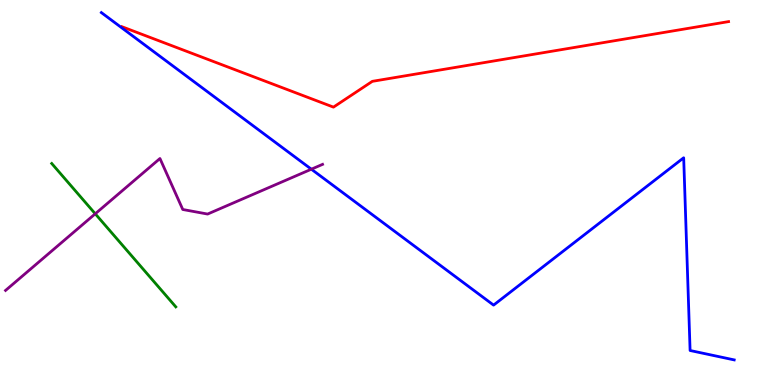[{'lines': ['blue', 'red'], 'intersections': []}, {'lines': ['green', 'red'], 'intersections': []}, {'lines': ['purple', 'red'], 'intersections': []}, {'lines': ['blue', 'green'], 'intersections': []}, {'lines': ['blue', 'purple'], 'intersections': [{'x': 4.02, 'y': 5.61}]}, {'lines': ['green', 'purple'], 'intersections': [{'x': 1.23, 'y': 4.45}]}]